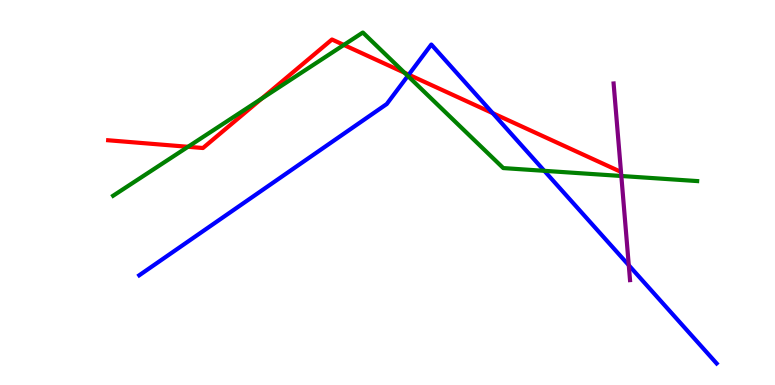[{'lines': ['blue', 'red'], 'intersections': [{'x': 5.27, 'y': 8.06}, {'x': 6.36, 'y': 7.06}]}, {'lines': ['green', 'red'], 'intersections': [{'x': 2.43, 'y': 6.19}, {'x': 3.37, 'y': 7.44}, {'x': 4.44, 'y': 8.83}, {'x': 5.22, 'y': 8.11}]}, {'lines': ['purple', 'red'], 'intersections': []}, {'lines': ['blue', 'green'], 'intersections': [{'x': 5.26, 'y': 8.03}, {'x': 7.02, 'y': 5.56}]}, {'lines': ['blue', 'purple'], 'intersections': [{'x': 8.11, 'y': 3.11}]}, {'lines': ['green', 'purple'], 'intersections': [{'x': 8.02, 'y': 5.43}]}]